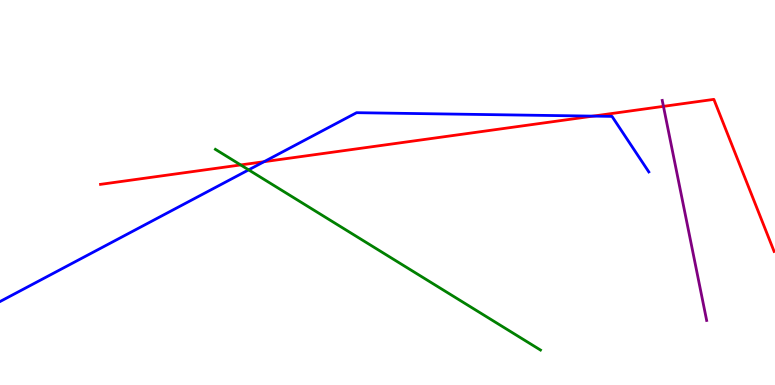[{'lines': ['blue', 'red'], 'intersections': [{'x': 3.41, 'y': 5.8}, {'x': 7.65, 'y': 6.98}]}, {'lines': ['green', 'red'], 'intersections': [{'x': 3.11, 'y': 5.72}]}, {'lines': ['purple', 'red'], 'intersections': [{'x': 8.56, 'y': 7.24}]}, {'lines': ['blue', 'green'], 'intersections': [{'x': 3.21, 'y': 5.59}]}, {'lines': ['blue', 'purple'], 'intersections': []}, {'lines': ['green', 'purple'], 'intersections': []}]